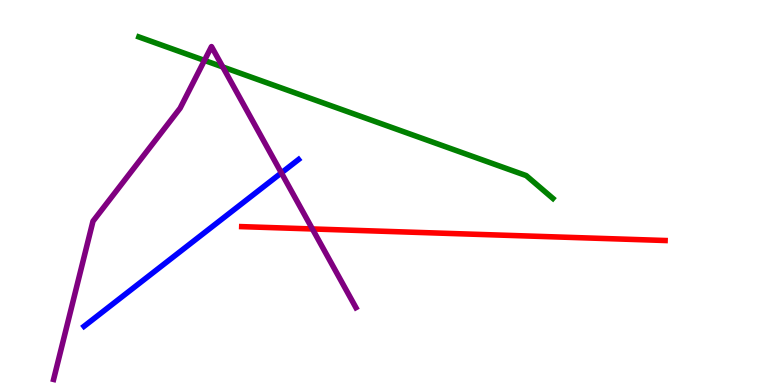[{'lines': ['blue', 'red'], 'intersections': []}, {'lines': ['green', 'red'], 'intersections': []}, {'lines': ['purple', 'red'], 'intersections': [{'x': 4.03, 'y': 4.05}]}, {'lines': ['blue', 'green'], 'intersections': []}, {'lines': ['blue', 'purple'], 'intersections': [{'x': 3.63, 'y': 5.51}]}, {'lines': ['green', 'purple'], 'intersections': [{'x': 2.64, 'y': 8.43}, {'x': 2.87, 'y': 8.26}]}]